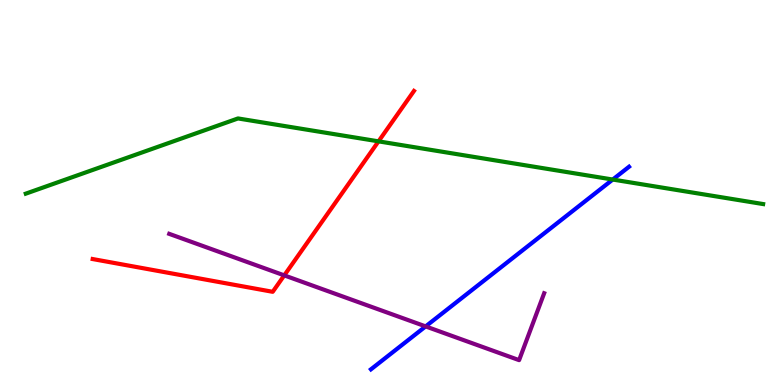[{'lines': ['blue', 'red'], 'intersections': []}, {'lines': ['green', 'red'], 'intersections': [{'x': 4.88, 'y': 6.33}]}, {'lines': ['purple', 'red'], 'intersections': [{'x': 3.67, 'y': 2.85}]}, {'lines': ['blue', 'green'], 'intersections': [{'x': 7.91, 'y': 5.34}]}, {'lines': ['blue', 'purple'], 'intersections': [{'x': 5.49, 'y': 1.52}]}, {'lines': ['green', 'purple'], 'intersections': []}]